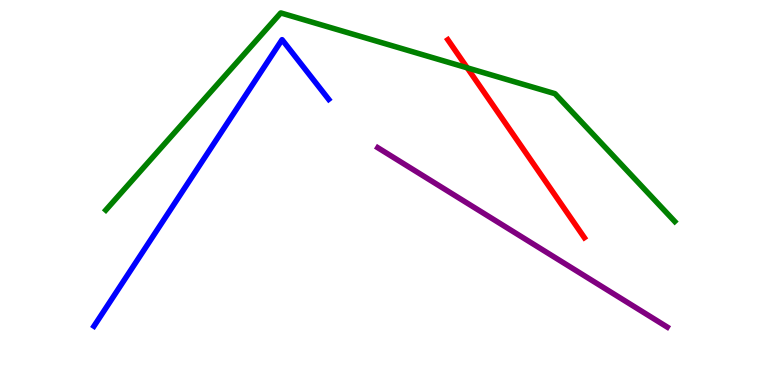[{'lines': ['blue', 'red'], 'intersections': []}, {'lines': ['green', 'red'], 'intersections': [{'x': 6.03, 'y': 8.24}]}, {'lines': ['purple', 'red'], 'intersections': []}, {'lines': ['blue', 'green'], 'intersections': []}, {'lines': ['blue', 'purple'], 'intersections': []}, {'lines': ['green', 'purple'], 'intersections': []}]